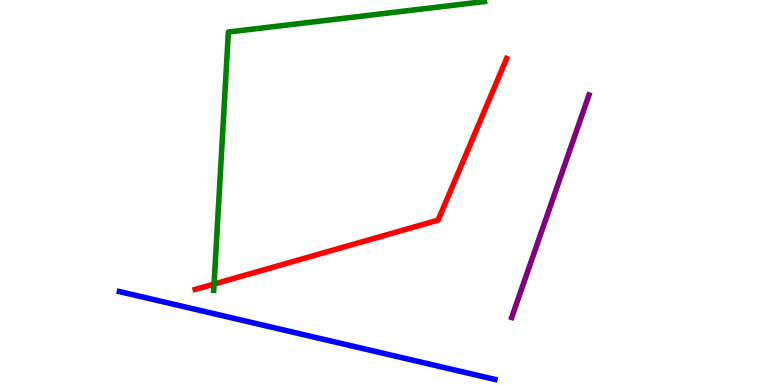[{'lines': ['blue', 'red'], 'intersections': []}, {'lines': ['green', 'red'], 'intersections': [{'x': 2.76, 'y': 2.62}]}, {'lines': ['purple', 'red'], 'intersections': []}, {'lines': ['blue', 'green'], 'intersections': []}, {'lines': ['blue', 'purple'], 'intersections': []}, {'lines': ['green', 'purple'], 'intersections': []}]